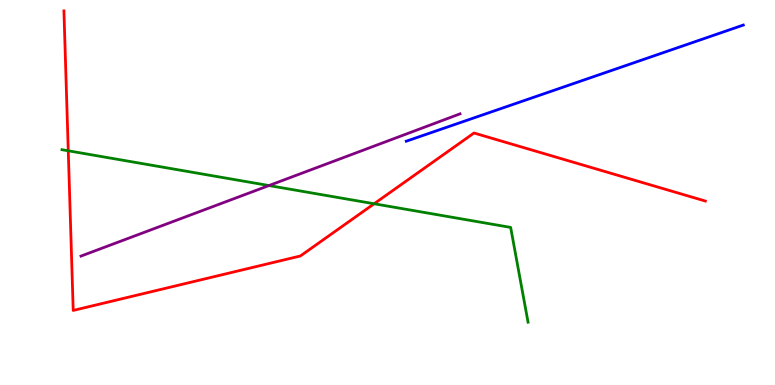[{'lines': ['blue', 'red'], 'intersections': []}, {'lines': ['green', 'red'], 'intersections': [{'x': 0.881, 'y': 6.08}, {'x': 4.83, 'y': 4.71}]}, {'lines': ['purple', 'red'], 'intersections': []}, {'lines': ['blue', 'green'], 'intersections': []}, {'lines': ['blue', 'purple'], 'intersections': []}, {'lines': ['green', 'purple'], 'intersections': [{'x': 3.47, 'y': 5.18}]}]